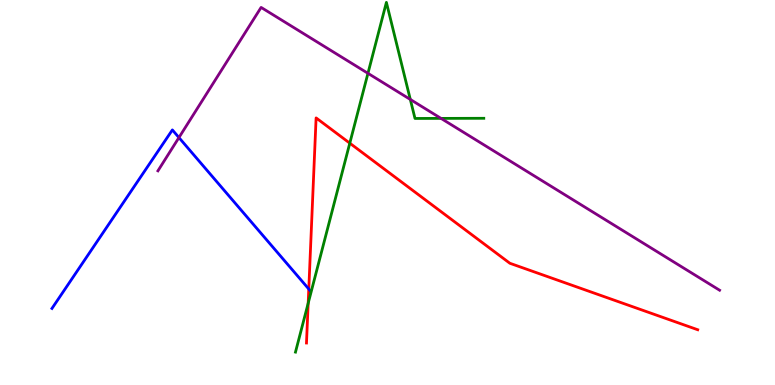[{'lines': ['blue', 'red'], 'intersections': [{'x': 3.98, 'y': 2.49}]}, {'lines': ['green', 'red'], 'intersections': [{'x': 3.98, 'y': 2.12}, {'x': 4.51, 'y': 6.28}]}, {'lines': ['purple', 'red'], 'intersections': []}, {'lines': ['blue', 'green'], 'intersections': []}, {'lines': ['blue', 'purple'], 'intersections': [{'x': 2.31, 'y': 6.43}]}, {'lines': ['green', 'purple'], 'intersections': [{'x': 4.75, 'y': 8.1}, {'x': 5.29, 'y': 7.42}, {'x': 5.69, 'y': 6.92}]}]